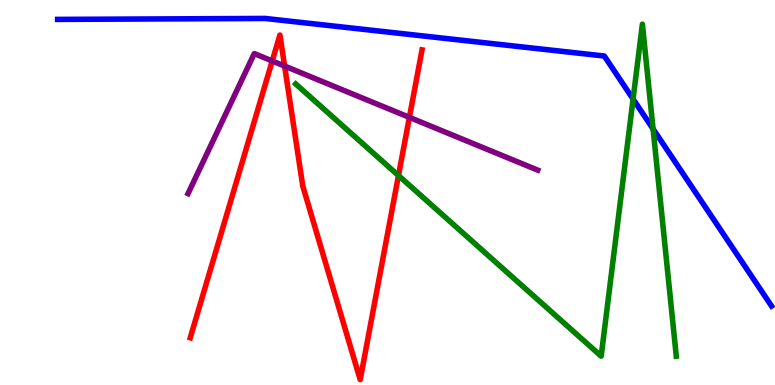[{'lines': ['blue', 'red'], 'intersections': []}, {'lines': ['green', 'red'], 'intersections': [{'x': 5.14, 'y': 5.44}]}, {'lines': ['purple', 'red'], 'intersections': [{'x': 3.51, 'y': 8.42}, {'x': 3.67, 'y': 8.28}, {'x': 5.28, 'y': 6.95}]}, {'lines': ['blue', 'green'], 'intersections': [{'x': 8.17, 'y': 7.43}, {'x': 8.43, 'y': 6.65}]}, {'lines': ['blue', 'purple'], 'intersections': []}, {'lines': ['green', 'purple'], 'intersections': []}]